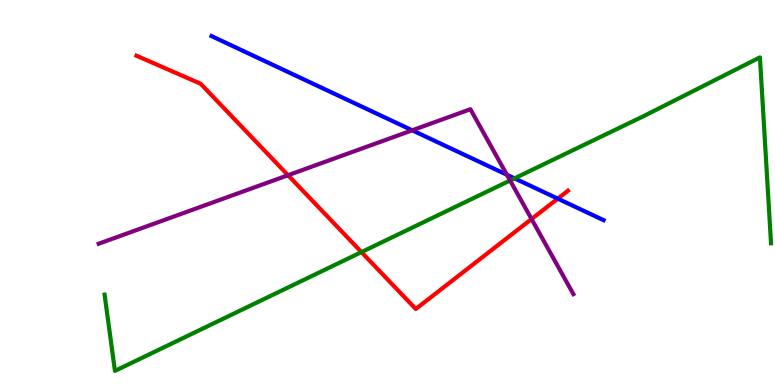[{'lines': ['blue', 'red'], 'intersections': [{'x': 7.2, 'y': 4.84}]}, {'lines': ['green', 'red'], 'intersections': [{'x': 4.66, 'y': 3.45}]}, {'lines': ['purple', 'red'], 'intersections': [{'x': 3.72, 'y': 5.45}, {'x': 6.86, 'y': 4.31}]}, {'lines': ['blue', 'green'], 'intersections': [{'x': 6.64, 'y': 5.37}]}, {'lines': ['blue', 'purple'], 'intersections': [{'x': 5.32, 'y': 6.62}, {'x': 6.54, 'y': 5.46}]}, {'lines': ['green', 'purple'], 'intersections': [{'x': 6.58, 'y': 5.31}]}]